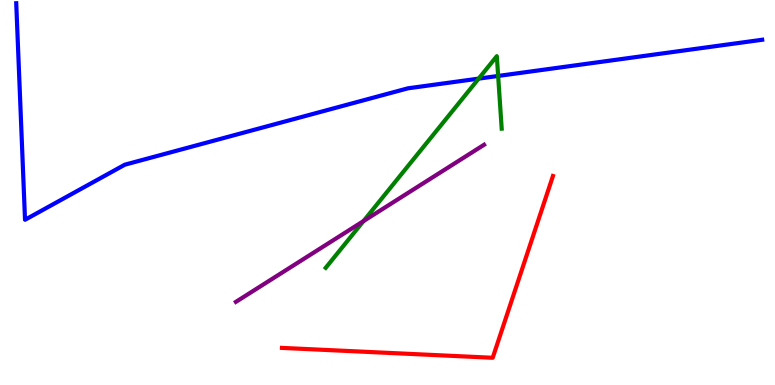[{'lines': ['blue', 'red'], 'intersections': []}, {'lines': ['green', 'red'], 'intersections': []}, {'lines': ['purple', 'red'], 'intersections': []}, {'lines': ['blue', 'green'], 'intersections': [{'x': 6.18, 'y': 7.96}, {'x': 6.43, 'y': 8.03}]}, {'lines': ['blue', 'purple'], 'intersections': []}, {'lines': ['green', 'purple'], 'intersections': [{'x': 4.69, 'y': 4.26}]}]